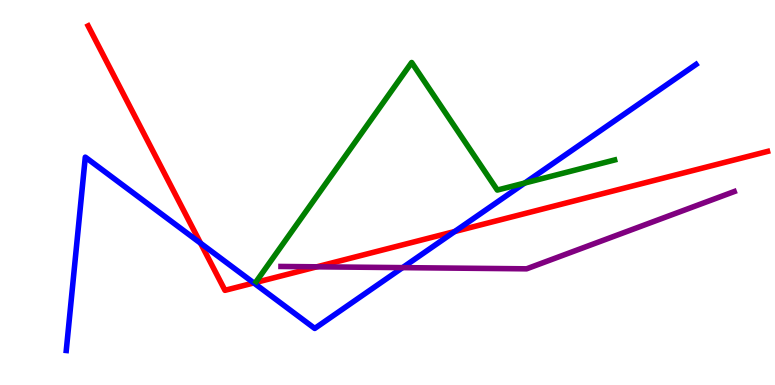[{'lines': ['blue', 'red'], 'intersections': [{'x': 2.59, 'y': 3.68}, {'x': 3.28, 'y': 2.65}, {'x': 5.87, 'y': 3.99}]}, {'lines': ['green', 'red'], 'intersections': []}, {'lines': ['purple', 'red'], 'intersections': [{'x': 4.09, 'y': 3.07}]}, {'lines': ['blue', 'green'], 'intersections': [{'x': 6.77, 'y': 5.25}]}, {'lines': ['blue', 'purple'], 'intersections': [{'x': 5.19, 'y': 3.05}]}, {'lines': ['green', 'purple'], 'intersections': []}]